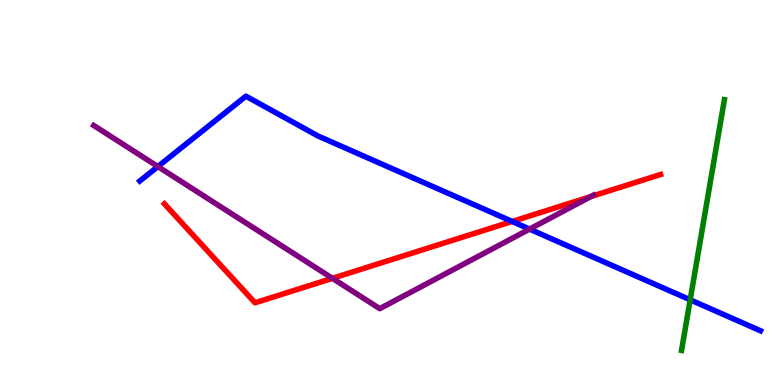[{'lines': ['blue', 'red'], 'intersections': [{'x': 6.61, 'y': 4.25}]}, {'lines': ['green', 'red'], 'intersections': []}, {'lines': ['purple', 'red'], 'intersections': [{'x': 4.29, 'y': 2.77}, {'x': 7.62, 'y': 4.89}]}, {'lines': ['blue', 'green'], 'intersections': [{'x': 8.91, 'y': 2.21}]}, {'lines': ['blue', 'purple'], 'intersections': [{'x': 2.04, 'y': 5.67}, {'x': 6.83, 'y': 4.05}]}, {'lines': ['green', 'purple'], 'intersections': []}]